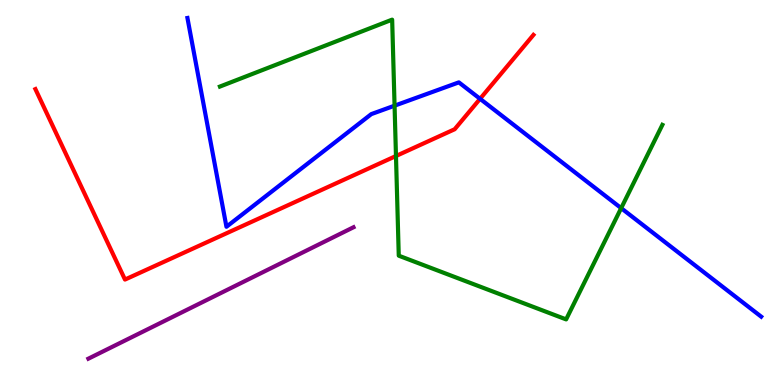[{'lines': ['blue', 'red'], 'intersections': [{'x': 6.19, 'y': 7.43}]}, {'lines': ['green', 'red'], 'intersections': [{'x': 5.11, 'y': 5.95}]}, {'lines': ['purple', 'red'], 'intersections': []}, {'lines': ['blue', 'green'], 'intersections': [{'x': 5.09, 'y': 7.26}, {'x': 8.02, 'y': 4.59}]}, {'lines': ['blue', 'purple'], 'intersections': []}, {'lines': ['green', 'purple'], 'intersections': []}]